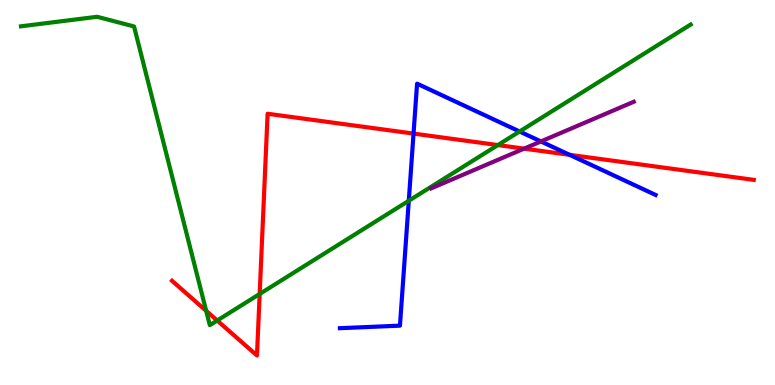[{'lines': ['blue', 'red'], 'intersections': [{'x': 5.34, 'y': 6.53}, {'x': 7.35, 'y': 5.98}]}, {'lines': ['green', 'red'], 'intersections': [{'x': 2.66, 'y': 1.93}, {'x': 2.8, 'y': 1.67}, {'x': 3.35, 'y': 2.36}, {'x': 6.42, 'y': 6.23}]}, {'lines': ['purple', 'red'], 'intersections': [{'x': 6.76, 'y': 6.14}]}, {'lines': ['blue', 'green'], 'intersections': [{'x': 5.27, 'y': 4.79}, {'x': 6.7, 'y': 6.58}]}, {'lines': ['blue', 'purple'], 'intersections': [{'x': 6.98, 'y': 6.33}]}, {'lines': ['green', 'purple'], 'intersections': []}]